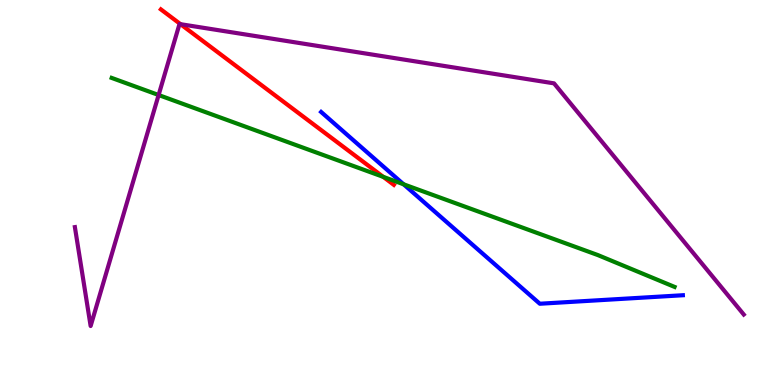[{'lines': ['blue', 'red'], 'intersections': []}, {'lines': ['green', 'red'], 'intersections': [{'x': 4.95, 'y': 5.41}]}, {'lines': ['purple', 'red'], 'intersections': [{'x': 2.33, 'y': 9.37}]}, {'lines': ['blue', 'green'], 'intersections': [{'x': 5.21, 'y': 5.21}]}, {'lines': ['blue', 'purple'], 'intersections': []}, {'lines': ['green', 'purple'], 'intersections': [{'x': 2.05, 'y': 7.53}]}]